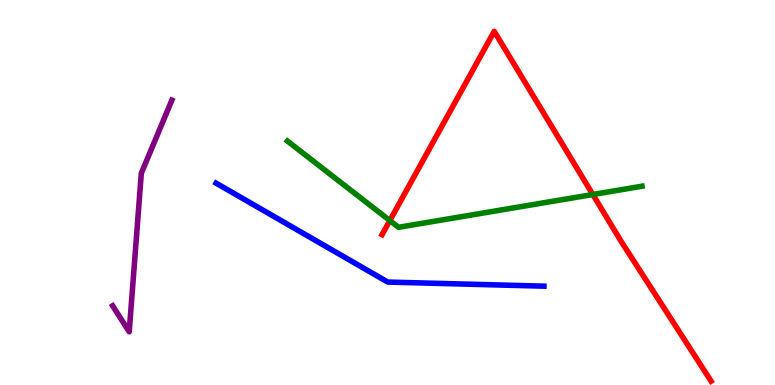[{'lines': ['blue', 'red'], 'intersections': []}, {'lines': ['green', 'red'], 'intersections': [{'x': 5.03, 'y': 4.27}, {'x': 7.65, 'y': 4.95}]}, {'lines': ['purple', 'red'], 'intersections': []}, {'lines': ['blue', 'green'], 'intersections': []}, {'lines': ['blue', 'purple'], 'intersections': []}, {'lines': ['green', 'purple'], 'intersections': []}]